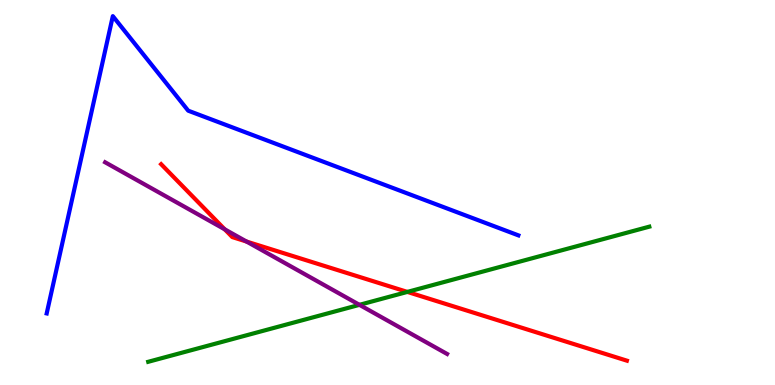[{'lines': ['blue', 'red'], 'intersections': []}, {'lines': ['green', 'red'], 'intersections': [{'x': 5.26, 'y': 2.42}]}, {'lines': ['purple', 'red'], 'intersections': [{'x': 2.9, 'y': 4.04}, {'x': 3.18, 'y': 3.73}]}, {'lines': ['blue', 'green'], 'intersections': []}, {'lines': ['blue', 'purple'], 'intersections': []}, {'lines': ['green', 'purple'], 'intersections': [{'x': 4.64, 'y': 2.08}]}]